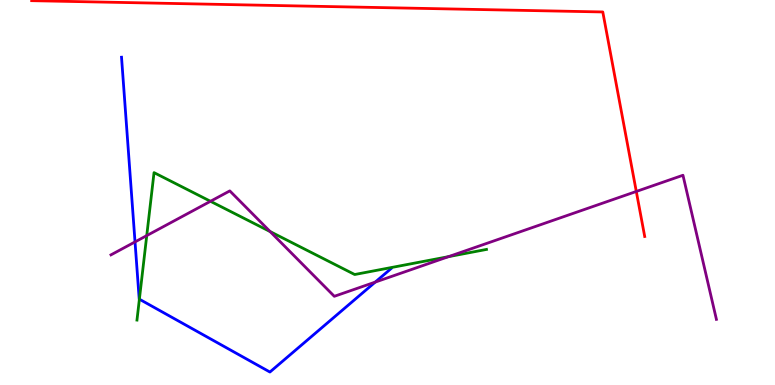[{'lines': ['blue', 'red'], 'intersections': []}, {'lines': ['green', 'red'], 'intersections': []}, {'lines': ['purple', 'red'], 'intersections': [{'x': 8.21, 'y': 5.03}]}, {'lines': ['blue', 'green'], 'intersections': [{'x': 1.8, 'y': 2.23}]}, {'lines': ['blue', 'purple'], 'intersections': [{'x': 1.74, 'y': 3.72}, {'x': 4.84, 'y': 2.67}]}, {'lines': ['green', 'purple'], 'intersections': [{'x': 1.89, 'y': 3.88}, {'x': 2.72, 'y': 4.77}, {'x': 3.49, 'y': 3.98}, {'x': 5.79, 'y': 3.33}]}]